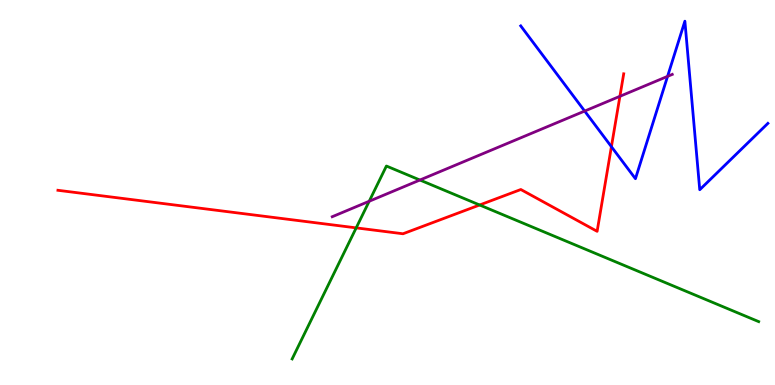[{'lines': ['blue', 'red'], 'intersections': [{'x': 7.89, 'y': 6.19}]}, {'lines': ['green', 'red'], 'intersections': [{'x': 4.6, 'y': 4.08}, {'x': 6.19, 'y': 4.68}]}, {'lines': ['purple', 'red'], 'intersections': [{'x': 8.0, 'y': 7.5}]}, {'lines': ['blue', 'green'], 'intersections': []}, {'lines': ['blue', 'purple'], 'intersections': [{'x': 7.54, 'y': 7.12}, {'x': 8.61, 'y': 8.02}]}, {'lines': ['green', 'purple'], 'intersections': [{'x': 4.76, 'y': 4.77}, {'x': 5.42, 'y': 5.32}]}]